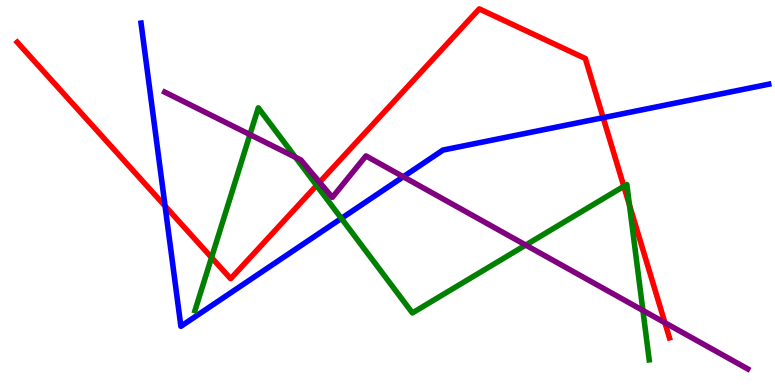[{'lines': ['blue', 'red'], 'intersections': [{'x': 2.13, 'y': 4.65}, {'x': 7.78, 'y': 6.94}]}, {'lines': ['green', 'red'], 'intersections': [{'x': 2.73, 'y': 3.31}, {'x': 4.09, 'y': 5.18}, {'x': 8.05, 'y': 5.16}, {'x': 8.12, 'y': 4.67}]}, {'lines': ['purple', 'red'], 'intersections': [{'x': 4.12, 'y': 5.27}, {'x': 8.58, 'y': 1.62}]}, {'lines': ['blue', 'green'], 'intersections': [{'x': 4.4, 'y': 4.33}]}, {'lines': ['blue', 'purple'], 'intersections': [{'x': 5.2, 'y': 5.41}]}, {'lines': ['green', 'purple'], 'intersections': [{'x': 3.23, 'y': 6.5}, {'x': 3.81, 'y': 5.92}, {'x': 6.78, 'y': 3.63}, {'x': 8.3, 'y': 1.94}]}]